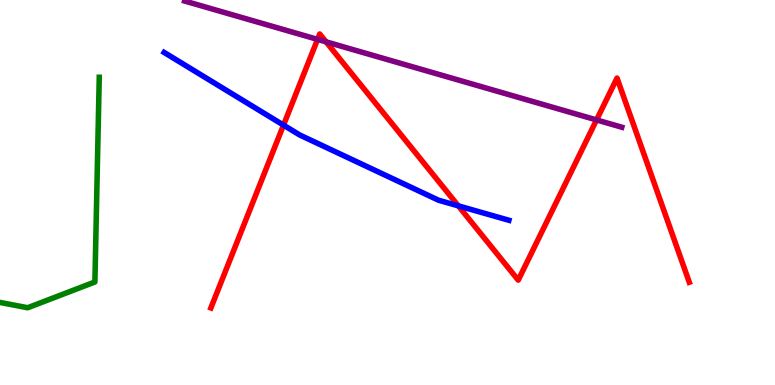[{'lines': ['blue', 'red'], 'intersections': [{'x': 3.66, 'y': 6.75}, {'x': 5.91, 'y': 4.65}]}, {'lines': ['green', 'red'], 'intersections': []}, {'lines': ['purple', 'red'], 'intersections': [{'x': 4.1, 'y': 8.98}, {'x': 4.21, 'y': 8.91}, {'x': 7.7, 'y': 6.88}]}, {'lines': ['blue', 'green'], 'intersections': []}, {'lines': ['blue', 'purple'], 'intersections': []}, {'lines': ['green', 'purple'], 'intersections': []}]